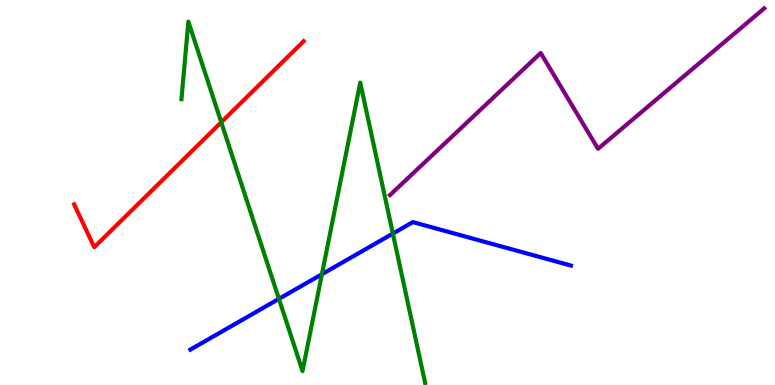[{'lines': ['blue', 'red'], 'intersections': []}, {'lines': ['green', 'red'], 'intersections': [{'x': 2.85, 'y': 6.82}]}, {'lines': ['purple', 'red'], 'intersections': []}, {'lines': ['blue', 'green'], 'intersections': [{'x': 3.6, 'y': 2.24}, {'x': 4.15, 'y': 2.88}, {'x': 5.07, 'y': 3.93}]}, {'lines': ['blue', 'purple'], 'intersections': []}, {'lines': ['green', 'purple'], 'intersections': []}]